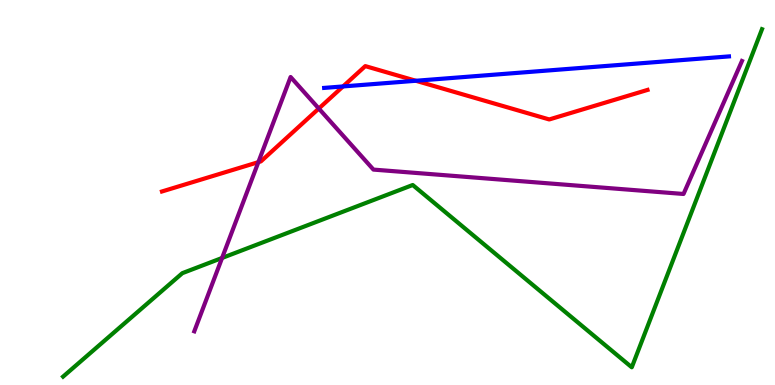[{'lines': ['blue', 'red'], 'intersections': [{'x': 4.43, 'y': 7.75}, {'x': 5.37, 'y': 7.9}]}, {'lines': ['green', 'red'], 'intersections': []}, {'lines': ['purple', 'red'], 'intersections': [{'x': 3.33, 'y': 5.79}, {'x': 4.11, 'y': 7.18}]}, {'lines': ['blue', 'green'], 'intersections': []}, {'lines': ['blue', 'purple'], 'intersections': []}, {'lines': ['green', 'purple'], 'intersections': [{'x': 2.87, 'y': 3.3}]}]